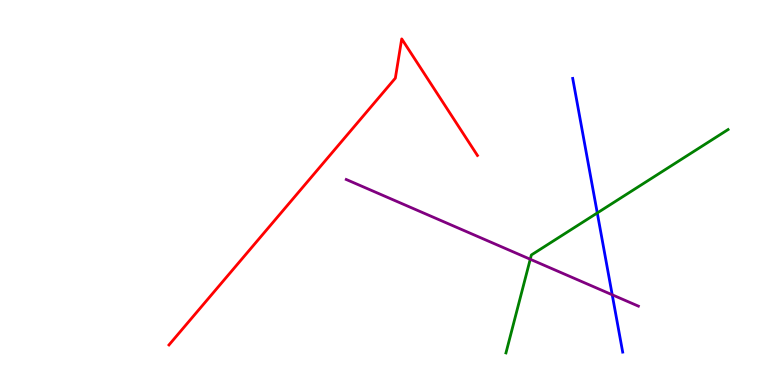[{'lines': ['blue', 'red'], 'intersections': []}, {'lines': ['green', 'red'], 'intersections': []}, {'lines': ['purple', 'red'], 'intersections': []}, {'lines': ['blue', 'green'], 'intersections': [{'x': 7.71, 'y': 4.47}]}, {'lines': ['blue', 'purple'], 'intersections': [{'x': 7.9, 'y': 2.34}]}, {'lines': ['green', 'purple'], 'intersections': [{'x': 6.84, 'y': 3.27}]}]